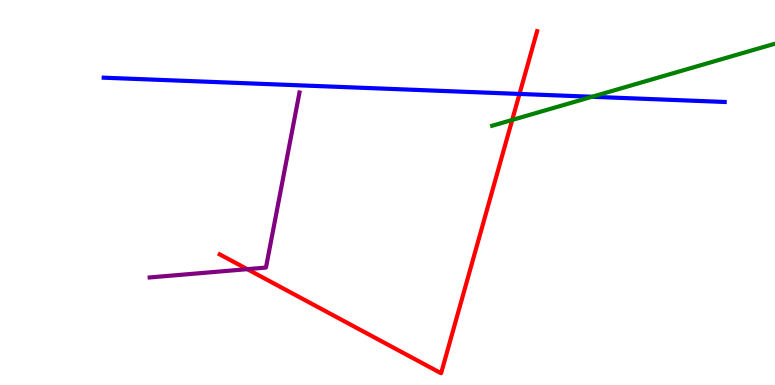[{'lines': ['blue', 'red'], 'intersections': [{'x': 6.7, 'y': 7.56}]}, {'lines': ['green', 'red'], 'intersections': [{'x': 6.61, 'y': 6.88}]}, {'lines': ['purple', 'red'], 'intersections': [{'x': 3.19, 'y': 3.01}]}, {'lines': ['blue', 'green'], 'intersections': [{'x': 7.64, 'y': 7.49}]}, {'lines': ['blue', 'purple'], 'intersections': []}, {'lines': ['green', 'purple'], 'intersections': []}]